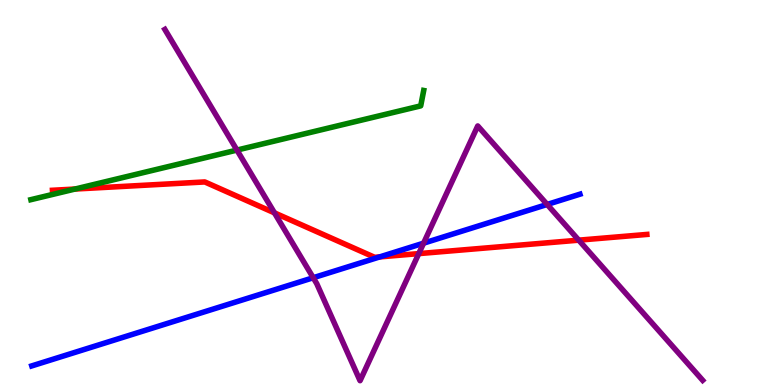[{'lines': ['blue', 'red'], 'intersections': [{'x': 4.9, 'y': 3.33}]}, {'lines': ['green', 'red'], 'intersections': [{'x': 0.968, 'y': 5.09}]}, {'lines': ['purple', 'red'], 'intersections': [{'x': 3.54, 'y': 4.47}, {'x': 5.4, 'y': 3.41}, {'x': 7.47, 'y': 3.76}]}, {'lines': ['blue', 'green'], 'intersections': []}, {'lines': ['blue', 'purple'], 'intersections': [{'x': 4.04, 'y': 2.79}, {'x': 5.47, 'y': 3.68}, {'x': 7.06, 'y': 4.69}]}, {'lines': ['green', 'purple'], 'intersections': [{'x': 3.06, 'y': 6.1}]}]